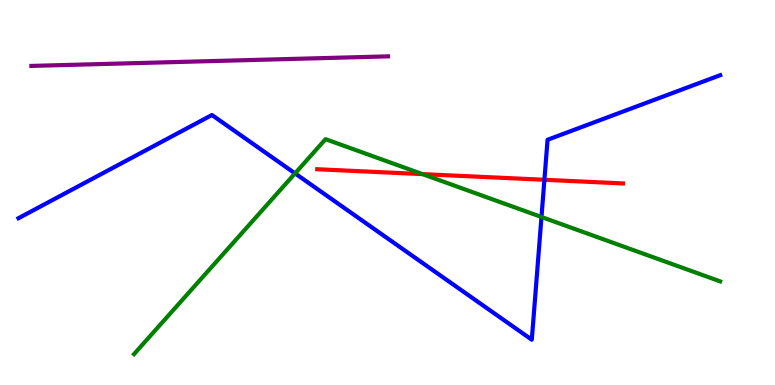[{'lines': ['blue', 'red'], 'intersections': [{'x': 7.02, 'y': 5.33}]}, {'lines': ['green', 'red'], 'intersections': [{'x': 5.45, 'y': 5.48}]}, {'lines': ['purple', 'red'], 'intersections': []}, {'lines': ['blue', 'green'], 'intersections': [{'x': 3.81, 'y': 5.5}, {'x': 6.99, 'y': 4.36}]}, {'lines': ['blue', 'purple'], 'intersections': []}, {'lines': ['green', 'purple'], 'intersections': []}]